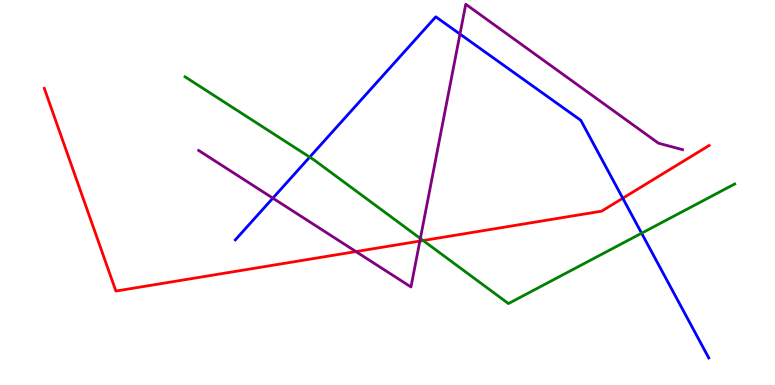[{'lines': ['blue', 'red'], 'intersections': [{'x': 8.04, 'y': 4.85}]}, {'lines': ['green', 'red'], 'intersections': [{'x': 5.46, 'y': 3.75}]}, {'lines': ['purple', 'red'], 'intersections': [{'x': 4.59, 'y': 3.47}, {'x': 5.42, 'y': 3.74}]}, {'lines': ['blue', 'green'], 'intersections': [{'x': 4.0, 'y': 5.92}, {'x': 8.28, 'y': 3.94}]}, {'lines': ['blue', 'purple'], 'intersections': [{'x': 3.52, 'y': 4.85}, {'x': 5.94, 'y': 9.12}]}, {'lines': ['green', 'purple'], 'intersections': [{'x': 5.42, 'y': 3.81}]}]